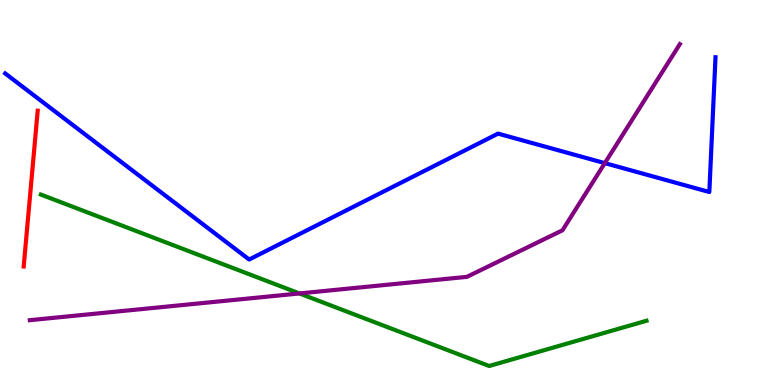[{'lines': ['blue', 'red'], 'intersections': []}, {'lines': ['green', 'red'], 'intersections': []}, {'lines': ['purple', 'red'], 'intersections': []}, {'lines': ['blue', 'green'], 'intersections': []}, {'lines': ['blue', 'purple'], 'intersections': [{'x': 7.8, 'y': 5.76}]}, {'lines': ['green', 'purple'], 'intersections': [{'x': 3.86, 'y': 2.38}]}]